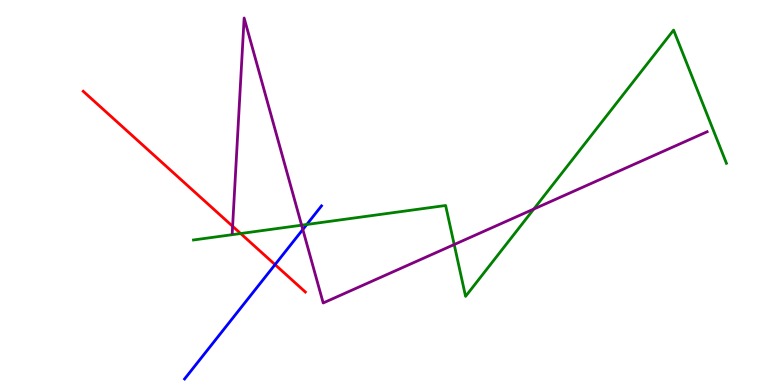[{'lines': ['blue', 'red'], 'intersections': [{'x': 3.55, 'y': 3.13}]}, {'lines': ['green', 'red'], 'intersections': [{'x': 3.11, 'y': 3.93}]}, {'lines': ['purple', 'red'], 'intersections': [{'x': 3.0, 'y': 4.12}]}, {'lines': ['blue', 'green'], 'intersections': [{'x': 3.96, 'y': 4.17}]}, {'lines': ['blue', 'purple'], 'intersections': [{'x': 3.91, 'y': 4.04}]}, {'lines': ['green', 'purple'], 'intersections': [{'x': 3.89, 'y': 4.15}, {'x': 5.86, 'y': 3.65}, {'x': 6.89, 'y': 4.57}]}]